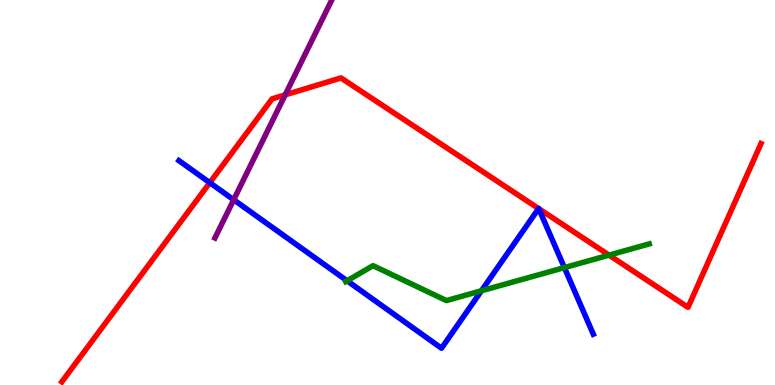[{'lines': ['blue', 'red'], 'intersections': [{'x': 2.71, 'y': 5.25}, {'x': 6.95, 'y': 4.58}, {'x': 6.95, 'y': 4.58}]}, {'lines': ['green', 'red'], 'intersections': [{'x': 7.86, 'y': 3.37}]}, {'lines': ['purple', 'red'], 'intersections': [{'x': 3.68, 'y': 7.54}]}, {'lines': ['blue', 'green'], 'intersections': [{'x': 4.48, 'y': 2.71}, {'x': 6.21, 'y': 2.45}, {'x': 7.28, 'y': 3.05}]}, {'lines': ['blue', 'purple'], 'intersections': [{'x': 3.02, 'y': 4.81}]}, {'lines': ['green', 'purple'], 'intersections': []}]